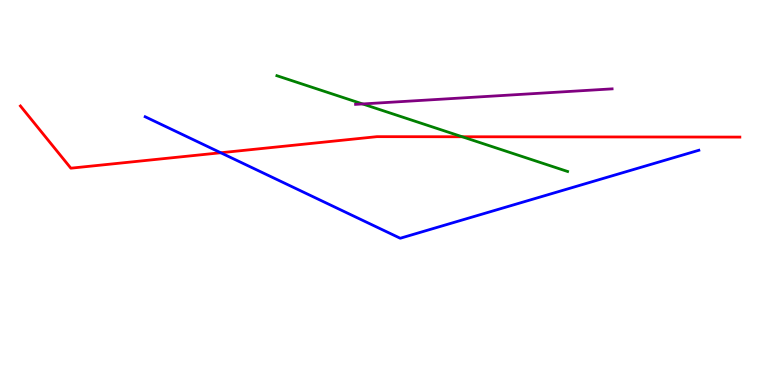[{'lines': ['blue', 'red'], 'intersections': [{'x': 2.85, 'y': 6.03}]}, {'lines': ['green', 'red'], 'intersections': [{'x': 5.96, 'y': 6.45}]}, {'lines': ['purple', 'red'], 'intersections': []}, {'lines': ['blue', 'green'], 'intersections': []}, {'lines': ['blue', 'purple'], 'intersections': []}, {'lines': ['green', 'purple'], 'intersections': [{'x': 4.68, 'y': 7.3}]}]